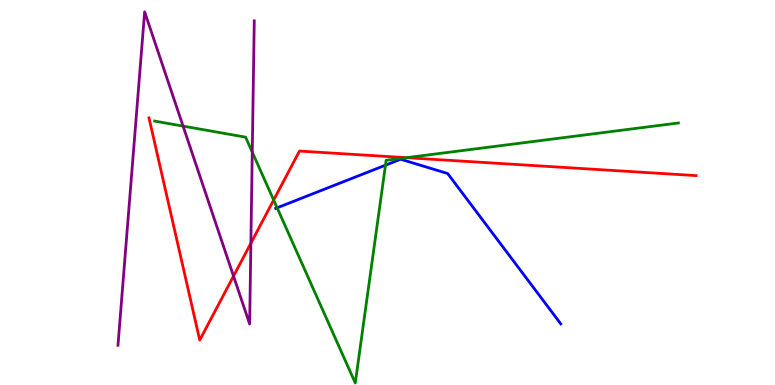[{'lines': ['blue', 'red'], 'intersections': []}, {'lines': ['green', 'red'], 'intersections': [{'x': 3.53, 'y': 4.8}, {'x': 5.25, 'y': 5.9}]}, {'lines': ['purple', 'red'], 'intersections': [{'x': 3.01, 'y': 2.83}, {'x': 3.24, 'y': 3.68}]}, {'lines': ['blue', 'green'], 'intersections': [{'x': 3.58, 'y': 4.6}, {'x': 4.97, 'y': 5.71}]}, {'lines': ['blue', 'purple'], 'intersections': []}, {'lines': ['green', 'purple'], 'intersections': [{'x': 2.36, 'y': 6.72}, {'x': 3.26, 'y': 6.05}]}]